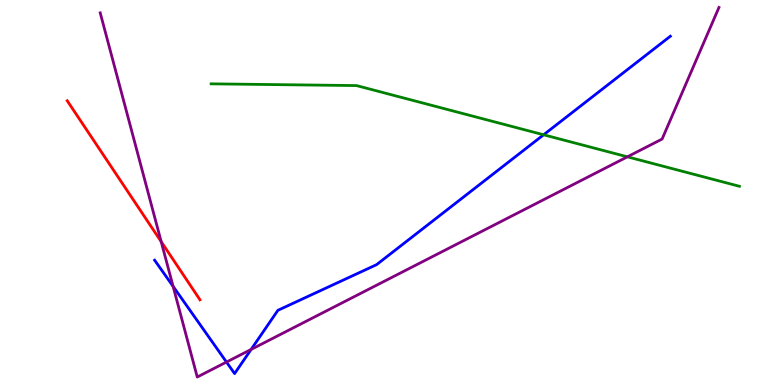[{'lines': ['blue', 'red'], 'intersections': []}, {'lines': ['green', 'red'], 'intersections': []}, {'lines': ['purple', 'red'], 'intersections': [{'x': 2.08, 'y': 3.72}]}, {'lines': ['blue', 'green'], 'intersections': [{'x': 7.01, 'y': 6.5}]}, {'lines': ['blue', 'purple'], 'intersections': [{'x': 2.23, 'y': 2.56}, {'x': 2.92, 'y': 0.596}, {'x': 3.24, 'y': 0.924}]}, {'lines': ['green', 'purple'], 'intersections': [{'x': 8.1, 'y': 5.93}]}]